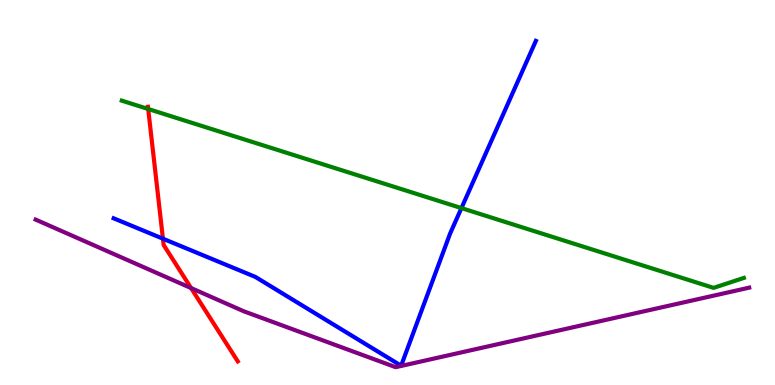[{'lines': ['blue', 'red'], 'intersections': [{'x': 2.1, 'y': 3.8}]}, {'lines': ['green', 'red'], 'intersections': [{'x': 1.91, 'y': 7.17}]}, {'lines': ['purple', 'red'], 'intersections': [{'x': 2.47, 'y': 2.52}]}, {'lines': ['blue', 'green'], 'intersections': [{'x': 5.95, 'y': 4.59}]}, {'lines': ['blue', 'purple'], 'intersections': []}, {'lines': ['green', 'purple'], 'intersections': []}]